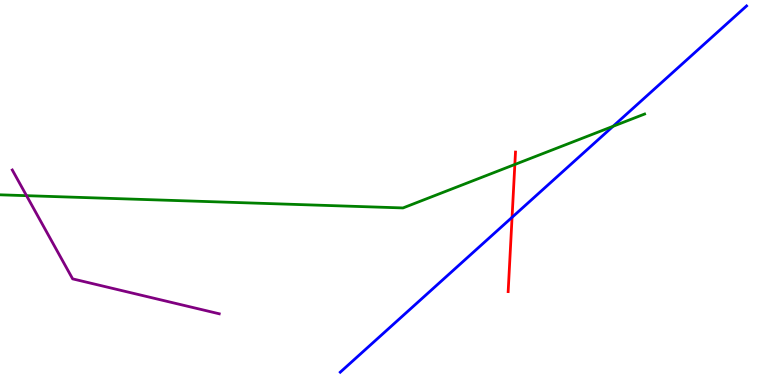[{'lines': ['blue', 'red'], 'intersections': [{'x': 6.61, 'y': 4.36}]}, {'lines': ['green', 'red'], 'intersections': [{'x': 6.64, 'y': 5.73}]}, {'lines': ['purple', 'red'], 'intersections': []}, {'lines': ['blue', 'green'], 'intersections': [{'x': 7.91, 'y': 6.72}]}, {'lines': ['blue', 'purple'], 'intersections': []}, {'lines': ['green', 'purple'], 'intersections': [{'x': 0.342, 'y': 4.92}]}]